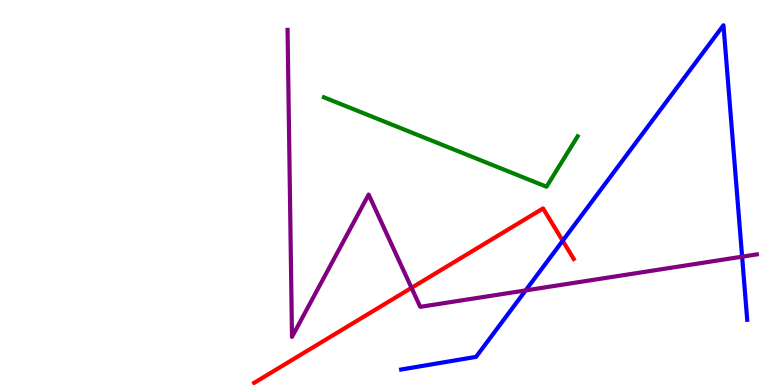[{'lines': ['blue', 'red'], 'intersections': [{'x': 7.26, 'y': 3.75}]}, {'lines': ['green', 'red'], 'intersections': []}, {'lines': ['purple', 'red'], 'intersections': [{'x': 5.31, 'y': 2.52}]}, {'lines': ['blue', 'green'], 'intersections': []}, {'lines': ['blue', 'purple'], 'intersections': [{'x': 6.78, 'y': 2.46}, {'x': 9.58, 'y': 3.33}]}, {'lines': ['green', 'purple'], 'intersections': []}]